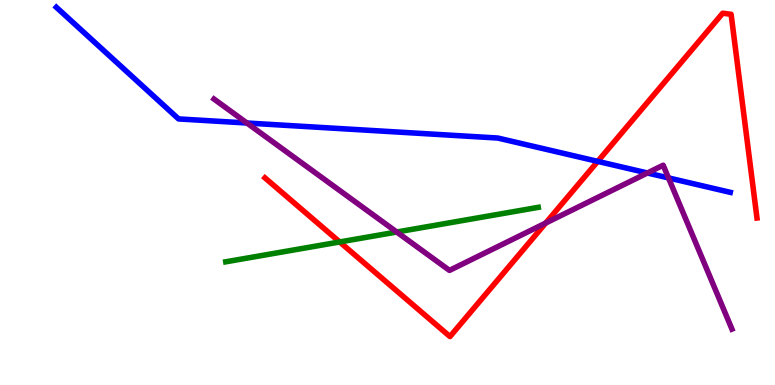[{'lines': ['blue', 'red'], 'intersections': [{'x': 7.71, 'y': 5.81}]}, {'lines': ['green', 'red'], 'intersections': [{'x': 4.38, 'y': 3.72}]}, {'lines': ['purple', 'red'], 'intersections': [{'x': 7.04, 'y': 4.21}]}, {'lines': ['blue', 'green'], 'intersections': []}, {'lines': ['blue', 'purple'], 'intersections': [{'x': 3.19, 'y': 6.8}, {'x': 8.35, 'y': 5.51}, {'x': 8.63, 'y': 5.38}]}, {'lines': ['green', 'purple'], 'intersections': [{'x': 5.12, 'y': 3.97}]}]